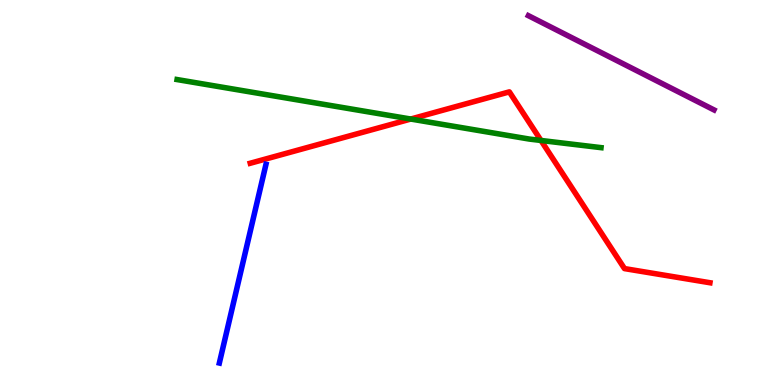[{'lines': ['blue', 'red'], 'intersections': []}, {'lines': ['green', 'red'], 'intersections': [{'x': 5.3, 'y': 6.91}, {'x': 6.98, 'y': 6.35}]}, {'lines': ['purple', 'red'], 'intersections': []}, {'lines': ['blue', 'green'], 'intersections': []}, {'lines': ['blue', 'purple'], 'intersections': []}, {'lines': ['green', 'purple'], 'intersections': []}]